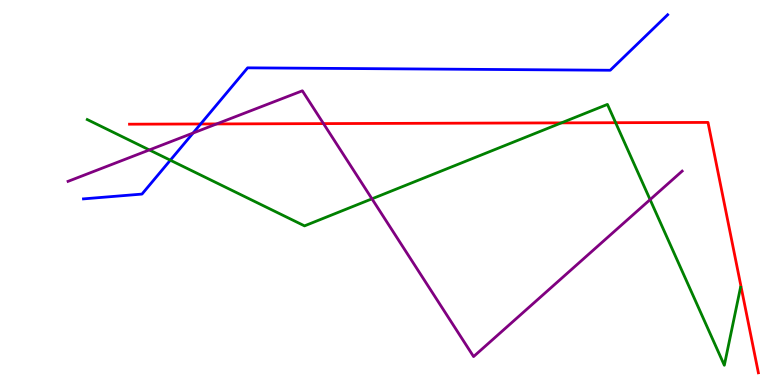[{'lines': ['blue', 'red'], 'intersections': [{'x': 2.59, 'y': 6.78}]}, {'lines': ['green', 'red'], 'intersections': [{'x': 7.24, 'y': 6.81}, {'x': 7.94, 'y': 6.81}]}, {'lines': ['purple', 'red'], 'intersections': [{'x': 2.8, 'y': 6.78}, {'x': 4.17, 'y': 6.79}]}, {'lines': ['blue', 'green'], 'intersections': [{'x': 2.2, 'y': 5.84}]}, {'lines': ['blue', 'purple'], 'intersections': [{'x': 2.49, 'y': 6.54}]}, {'lines': ['green', 'purple'], 'intersections': [{'x': 1.93, 'y': 6.11}, {'x': 4.8, 'y': 4.84}, {'x': 8.39, 'y': 4.82}]}]